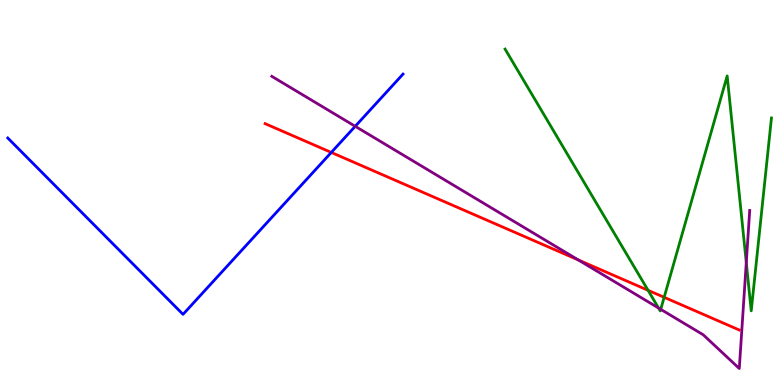[{'lines': ['blue', 'red'], 'intersections': [{'x': 4.27, 'y': 6.04}]}, {'lines': ['green', 'red'], 'intersections': [{'x': 8.36, 'y': 2.46}, {'x': 8.57, 'y': 2.28}]}, {'lines': ['purple', 'red'], 'intersections': [{'x': 7.46, 'y': 3.25}]}, {'lines': ['blue', 'green'], 'intersections': []}, {'lines': ['blue', 'purple'], 'intersections': [{'x': 4.58, 'y': 6.72}]}, {'lines': ['green', 'purple'], 'intersections': [{'x': 8.5, 'y': 2.0}, {'x': 8.53, 'y': 1.97}, {'x': 9.63, 'y': 3.18}]}]